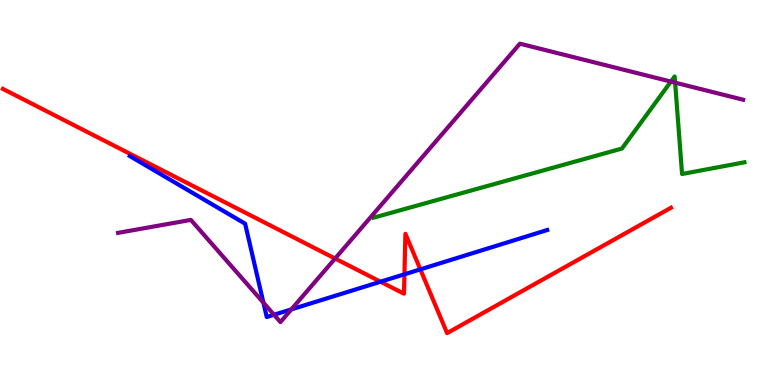[{'lines': ['blue', 'red'], 'intersections': [{'x': 4.91, 'y': 2.68}, {'x': 5.22, 'y': 2.88}, {'x': 5.42, 'y': 3.0}]}, {'lines': ['green', 'red'], 'intersections': []}, {'lines': ['purple', 'red'], 'intersections': [{'x': 4.32, 'y': 3.28}]}, {'lines': ['blue', 'green'], 'intersections': []}, {'lines': ['blue', 'purple'], 'intersections': [{'x': 3.4, 'y': 2.14}, {'x': 3.54, 'y': 1.82}, {'x': 3.76, 'y': 1.96}]}, {'lines': ['green', 'purple'], 'intersections': [{'x': 8.66, 'y': 7.88}, {'x': 8.71, 'y': 7.85}]}]